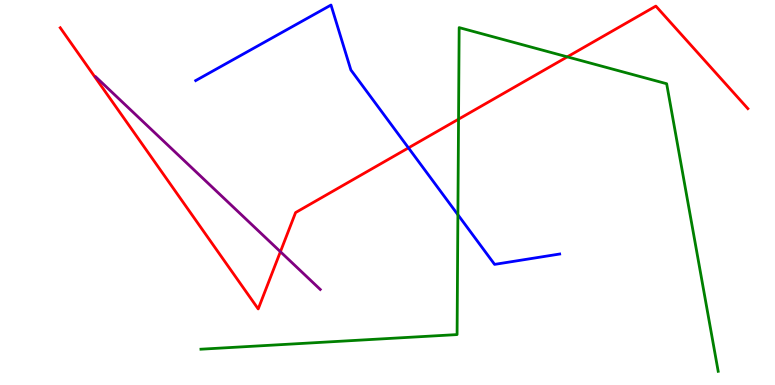[{'lines': ['blue', 'red'], 'intersections': [{'x': 5.27, 'y': 6.16}]}, {'lines': ['green', 'red'], 'intersections': [{'x': 5.92, 'y': 6.9}, {'x': 7.32, 'y': 8.52}]}, {'lines': ['purple', 'red'], 'intersections': [{'x': 3.62, 'y': 3.46}]}, {'lines': ['blue', 'green'], 'intersections': [{'x': 5.91, 'y': 4.42}]}, {'lines': ['blue', 'purple'], 'intersections': []}, {'lines': ['green', 'purple'], 'intersections': []}]